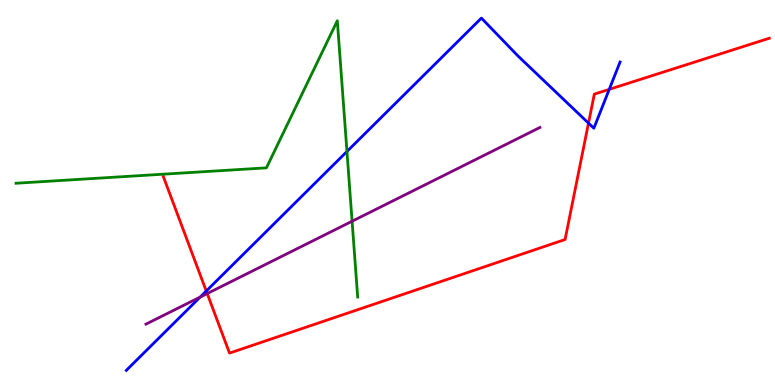[{'lines': ['blue', 'red'], 'intersections': [{'x': 2.66, 'y': 2.44}, {'x': 7.59, 'y': 6.8}, {'x': 7.86, 'y': 7.68}]}, {'lines': ['green', 'red'], 'intersections': []}, {'lines': ['purple', 'red'], 'intersections': [{'x': 2.67, 'y': 2.38}]}, {'lines': ['blue', 'green'], 'intersections': [{'x': 4.48, 'y': 6.07}]}, {'lines': ['blue', 'purple'], 'intersections': [{'x': 2.58, 'y': 2.28}]}, {'lines': ['green', 'purple'], 'intersections': [{'x': 4.54, 'y': 4.25}]}]